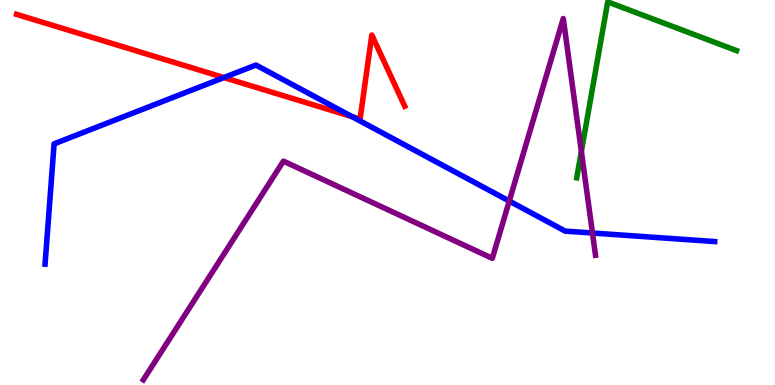[{'lines': ['blue', 'red'], 'intersections': [{'x': 2.89, 'y': 7.99}, {'x': 4.54, 'y': 6.97}]}, {'lines': ['green', 'red'], 'intersections': []}, {'lines': ['purple', 'red'], 'intersections': []}, {'lines': ['blue', 'green'], 'intersections': []}, {'lines': ['blue', 'purple'], 'intersections': [{'x': 6.57, 'y': 4.78}, {'x': 7.64, 'y': 3.95}]}, {'lines': ['green', 'purple'], 'intersections': [{'x': 7.5, 'y': 6.07}]}]